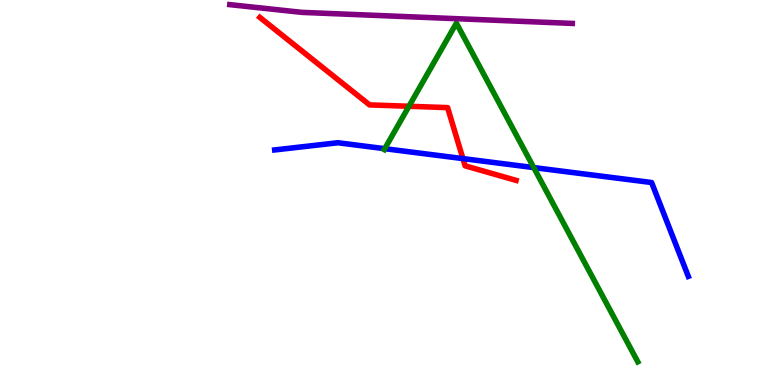[{'lines': ['blue', 'red'], 'intersections': [{'x': 5.97, 'y': 5.88}]}, {'lines': ['green', 'red'], 'intersections': [{'x': 5.28, 'y': 7.24}]}, {'lines': ['purple', 'red'], 'intersections': []}, {'lines': ['blue', 'green'], 'intersections': [{'x': 4.96, 'y': 6.14}, {'x': 6.89, 'y': 5.65}]}, {'lines': ['blue', 'purple'], 'intersections': []}, {'lines': ['green', 'purple'], 'intersections': []}]